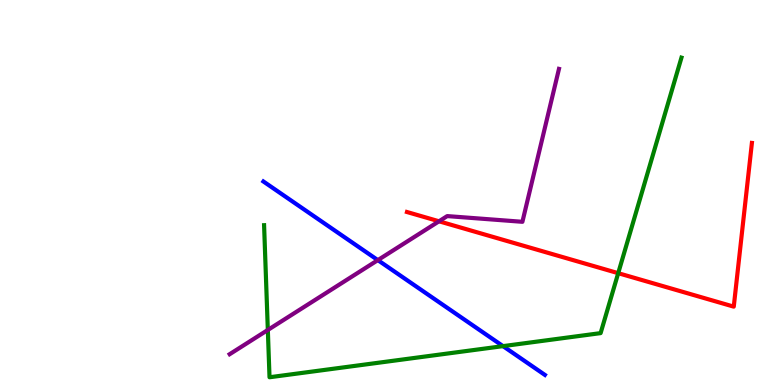[{'lines': ['blue', 'red'], 'intersections': []}, {'lines': ['green', 'red'], 'intersections': [{'x': 7.98, 'y': 2.9}]}, {'lines': ['purple', 'red'], 'intersections': [{'x': 5.66, 'y': 4.25}]}, {'lines': ['blue', 'green'], 'intersections': [{'x': 6.49, 'y': 1.01}]}, {'lines': ['blue', 'purple'], 'intersections': [{'x': 4.88, 'y': 3.24}]}, {'lines': ['green', 'purple'], 'intersections': [{'x': 3.46, 'y': 1.43}]}]